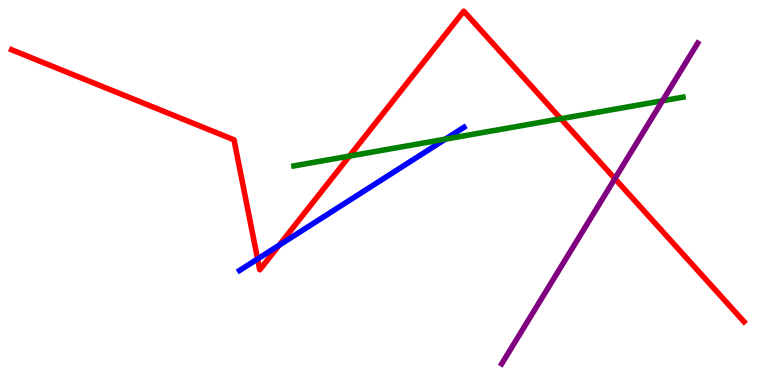[{'lines': ['blue', 'red'], 'intersections': [{'x': 3.32, 'y': 3.27}, {'x': 3.6, 'y': 3.63}]}, {'lines': ['green', 'red'], 'intersections': [{'x': 4.51, 'y': 5.95}, {'x': 7.24, 'y': 6.92}]}, {'lines': ['purple', 'red'], 'intersections': [{'x': 7.93, 'y': 5.36}]}, {'lines': ['blue', 'green'], 'intersections': [{'x': 5.75, 'y': 6.39}]}, {'lines': ['blue', 'purple'], 'intersections': []}, {'lines': ['green', 'purple'], 'intersections': [{'x': 8.55, 'y': 7.38}]}]